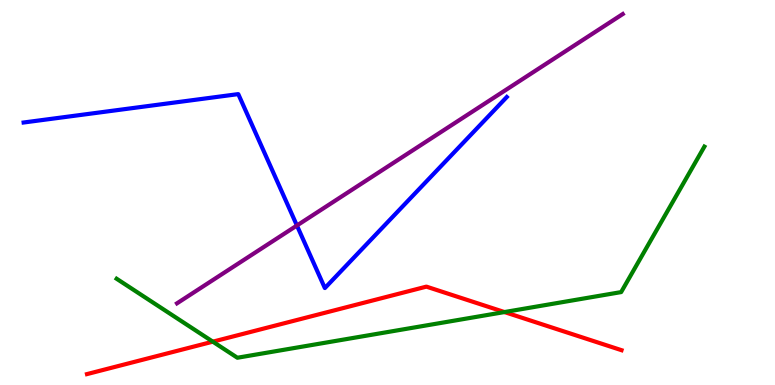[{'lines': ['blue', 'red'], 'intersections': []}, {'lines': ['green', 'red'], 'intersections': [{'x': 2.75, 'y': 1.13}, {'x': 6.51, 'y': 1.89}]}, {'lines': ['purple', 'red'], 'intersections': []}, {'lines': ['blue', 'green'], 'intersections': []}, {'lines': ['blue', 'purple'], 'intersections': [{'x': 3.83, 'y': 4.14}]}, {'lines': ['green', 'purple'], 'intersections': []}]